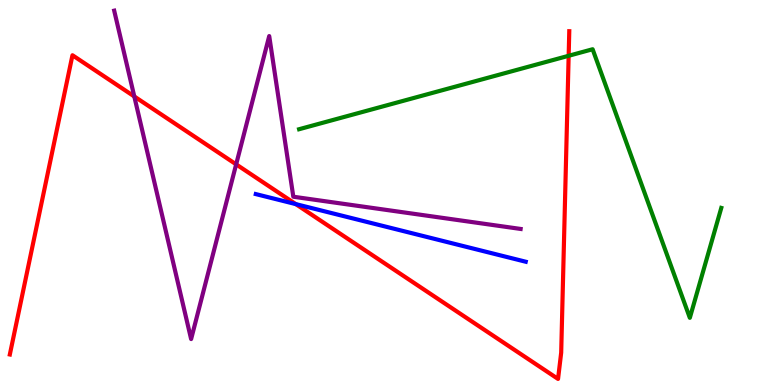[{'lines': ['blue', 'red'], 'intersections': [{'x': 3.82, 'y': 4.7}]}, {'lines': ['green', 'red'], 'intersections': [{'x': 7.34, 'y': 8.55}]}, {'lines': ['purple', 'red'], 'intersections': [{'x': 1.73, 'y': 7.49}, {'x': 3.05, 'y': 5.73}]}, {'lines': ['blue', 'green'], 'intersections': []}, {'lines': ['blue', 'purple'], 'intersections': []}, {'lines': ['green', 'purple'], 'intersections': []}]